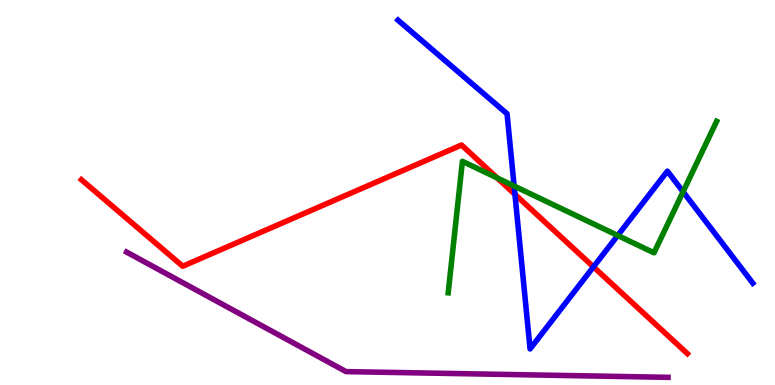[{'lines': ['blue', 'red'], 'intersections': [{'x': 6.64, 'y': 4.95}, {'x': 7.66, 'y': 3.07}]}, {'lines': ['green', 'red'], 'intersections': [{'x': 6.42, 'y': 5.38}]}, {'lines': ['purple', 'red'], 'intersections': []}, {'lines': ['blue', 'green'], 'intersections': [{'x': 6.63, 'y': 5.17}, {'x': 7.97, 'y': 3.88}, {'x': 8.81, 'y': 5.02}]}, {'lines': ['blue', 'purple'], 'intersections': []}, {'lines': ['green', 'purple'], 'intersections': []}]